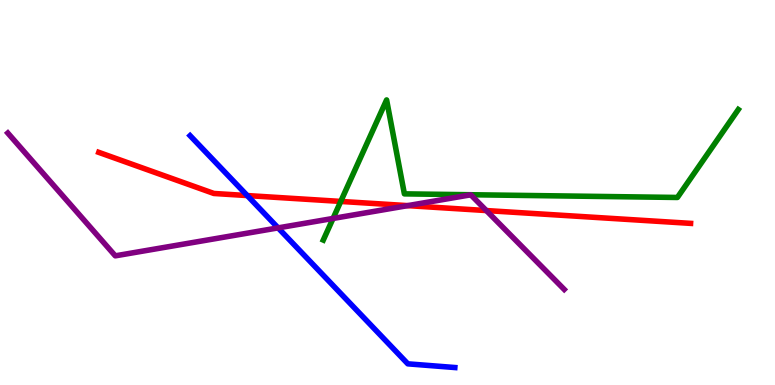[{'lines': ['blue', 'red'], 'intersections': [{'x': 3.19, 'y': 4.92}]}, {'lines': ['green', 'red'], 'intersections': [{'x': 4.4, 'y': 4.77}]}, {'lines': ['purple', 'red'], 'intersections': [{'x': 5.26, 'y': 4.66}, {'x': 6.28, 'y': 4.53}]}, {'lines': ['blue', 'green'], 'intersections': []}, {'lines': ['blue', 'purple'], 'intersections': [{'x': 3.59, 'y': 4.08}]}, {'lines': ['green', 'purple'], 'intersections': [{'x': 4.3, 'y': 4.33}]}]